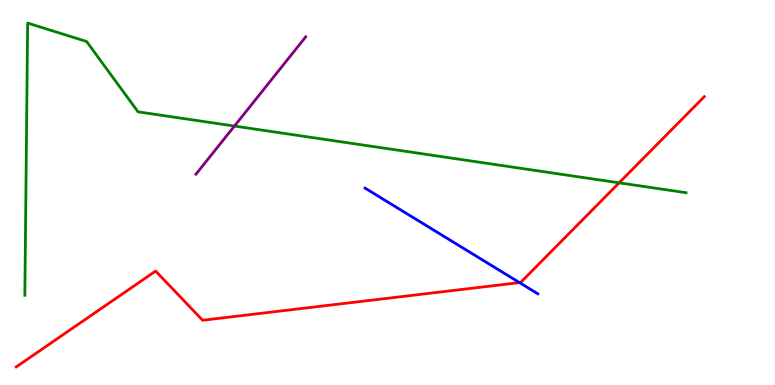[{'lines': ['blue', 'red'], 'intersections': [{'x': 6.7, 'y': 2.66}]}, {'lines': ['green', 'red'], 'intersections': [{'x': 7.99, 'y': 5.25}]}, {'lines': ['purple', 'red'], 'intersections': []}, {'lines': ['blue', 'green'], 'intersections': []}, {'lines': ['blue', 'purple'], 'intersections': []}, {'lines': ['green', 'purple'], 'intersections': [{'x': 3.02, 'y': 6.73}]}]